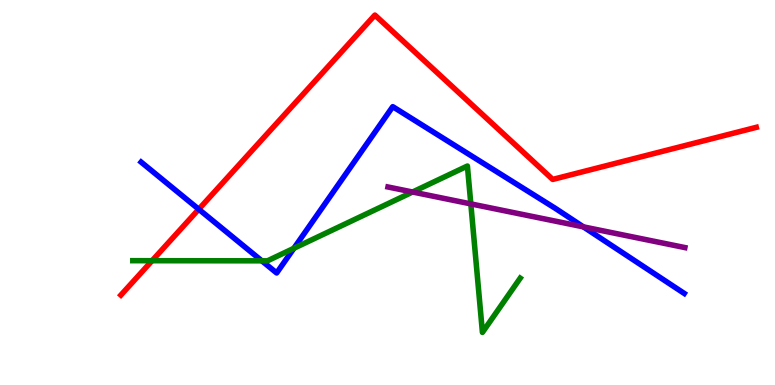[{'lines': ['blue', 'red'], 'intersections': [{'x': 2.56, 'y': 4.57}]}, {'lines': ['green', 'red'], 'intersections': [{'x': 1.96, 'y': 3.23}]}, {'lines': ['purple', 'red'], 'intersections': []}, {'lines': ['blue', 'green'], 'intersections': [{'x': 3.38, 'y': 3.23}, {'x': 3.79, 'y': 3.55}]}, {'lines': ['blue', 'purple'], 'intersections': [{'x': 7.53, 'y': 4.11}]}, {'lines': ['green', 'purple'], 'intersections': [{'x': 5.32, 'y': 5.01}, {'x': 6.08, 'y': 4.7}]}]